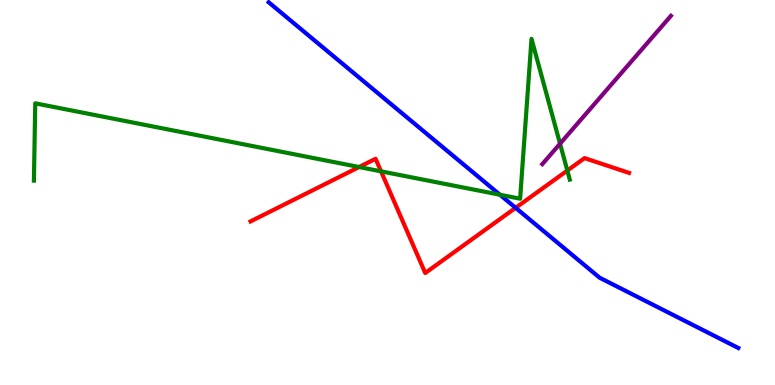[{'lines': ['blue', 'red'], 'intersections': [{'x': 6.65, 'y': 4.6}]}, {'lines': ['green', 'red'], 'intersections': [{'x': 4.63, 'y': 5.66}, {'x': 4.92, 'y': 5.55}, {'x': 7.32, 'y': 5.57}]}, {'lines': ['purple', 'red'], 'intersections': []}, {'lines': ['blue', 'green'], 'intersections': [{'x': 6.45, 'y': 4.94}]}, {'lines': ['blue', 'purple'], 'intersections': []}, {'lines': ['green', 'purple'], 'intersections': [{'x': 7.23, 'y': 6.27}]}]